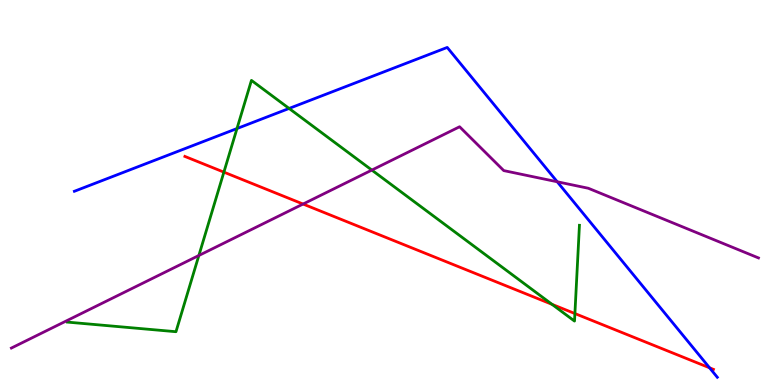[{'lines': ['blue', 'red'], 'intersections': [{'x': 9.16, 'y': 0.447}]}, {'lines': ['green', 'red'], 'intersections': [{'x': 2.89, 'y': 5.53}, {'x': 7.12, 'y': 2.09}, {'x': 7.42, 'y': 1.86}]}, {'lines': ['purple', 'red'], 'intersections': [{'x': 3.91, 'y': 4.7}]}, {'lines': ['blue', 'green'], 'intersections': [{'x': 3.06, 'y': 6.66}, {'x': 3.73, 'y': 7.18}]}, {'lines': ['blue', 'purple'], 'intersections': [{'x': 7.19, 'y': 5.28}]}, {'lines': ['green', 'purple'], 'intersections': [{'x': 2.57, 'y': 3.36}, {'x': 4.8, 'y': 5.58}]}]